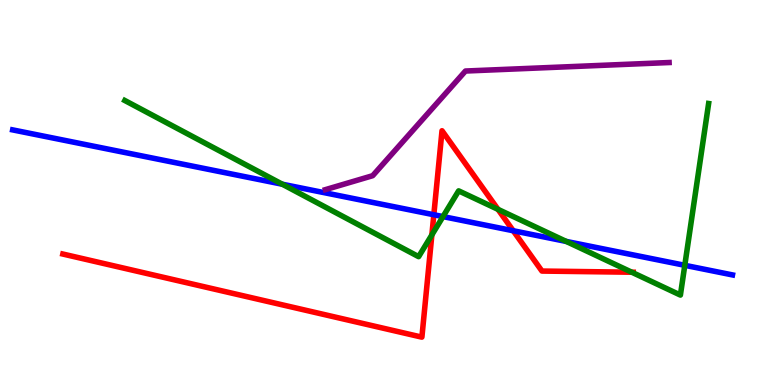[{'lines': ['blue', 'red'], 'intersections': [{'x': 5.6, 'y': 4.42}, {'x': 6.62, 'y': 4.01}]}, {'lines': ['green', 'red'], 'intersections': [{'x': 5.57, 'y': 3.9}, {'x': 6.43, 'y': 4.56}, {'x': 8.15, 'y': 2.93}]}, {'lines': ['purple', 'red'], 'intersections': []}, {'lines': ['blue', 'green'], 'intersections': [{'x': 3.64, 'y': 5.22}, {'x': 5.72, 'y': 4.37}, {'x': 7.31, 'y': 3.73}, {'x': 8.84, 'y': 3.11}]}, {'lines': ['blue', 'purple'], 'intersections': []}, {'lines': ['green', 'purple'], 'intersections': []}]